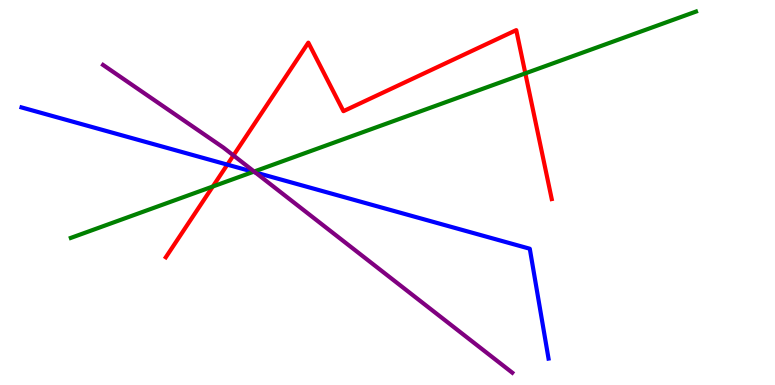[{'lines': ['blue', 'red'], 'intersections': [{'x': 2.93, 'y': 5.72}]}, {'lines': ['green', 'red'], 'intersections': [{'x': 2.75, 'y': 5.16}, {'x': 6.78, 'y': 8.09}]}, {'lines': ['purple', 'red'], 'intersections': [{'x': 3.01, 'y': 5.96}]}, {'lines': ['blue', 'green'], 'intersections': [{'x': 3.27, 'y': 5.54}]}, {'lines': ['blue', 'purple'], 'intersections': [{'x': 3.29, 'y': 5.52}]}, {'lines': ['green', 'purple'], 'intersections': [{'x': 3.28, 'y': 5.54}]}]